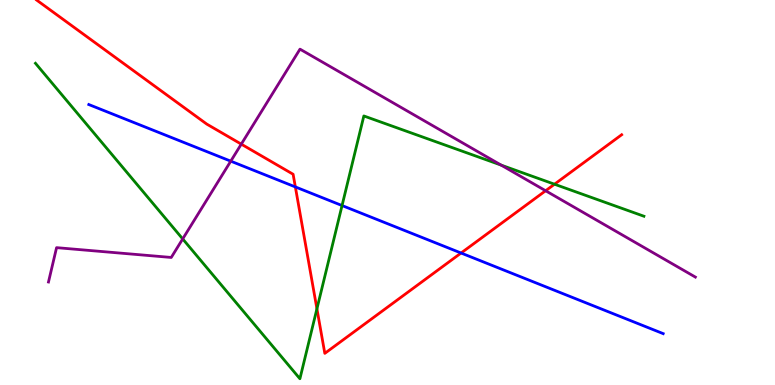[{'lines': ['blue', 'red'], 'intersections': [{'x': 3.81, 'y': 5.14}, {'x': 5.95, 'y': 3.43}]}, {'lines': ['green', 'red'], 'intersections': [{'x': 4.09, 'y': 1.98}, {'x': 7.15, 'y': 5.22}]}, {'lines': ['purple', 'red'], 'intersections': [{'x': 3.11, 'y': 6.26}, {'x': 7.04, 'y': 5.05}]}, {'lines': ['blue', 'green'], 'intersections': [{'x': 4.41, 'y': 4.66}]}, {'lines': ['blue', 'purple'], 'intersections': [{'x': 2.98, 'y': 5.81}]}, {'lines': ['green', 'purple'], 'intersections': [{'x': 2.36, 'y': 3.79}, {'x': 6.47, 'y': 5.71}]}]